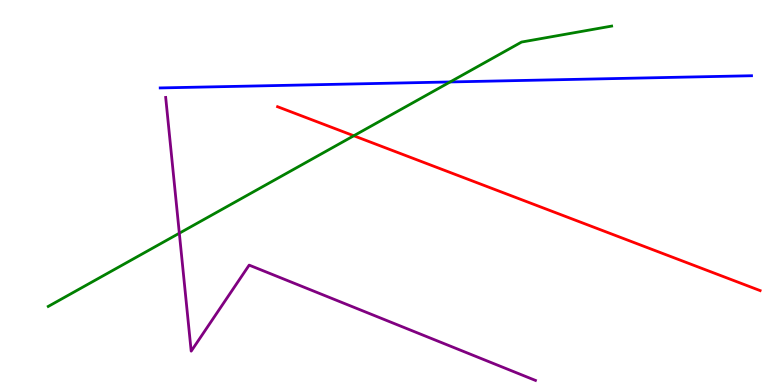[{'lines': ['blue', 'red'], 'intersections': []}, {'lines': ['green', 'red'], 'intersections': [{'x': 4.57, 'y': 6.47}]}, {'lines': ['purple', 'red'], 'intersections': []}, {'lines': ['blue', 'green'], 'intersections': [{'x': 5.81, 'y': 7.87}]}, {'lines': ['blue', 'purple'], 'intersections': []}, {'lines': ['green', 'purple'], 'intersections': [{'x': 2.31, 'y': 3.94}]}]